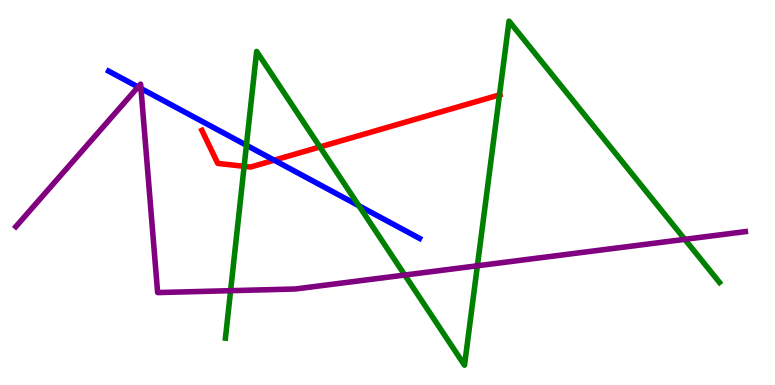[{'lines': ['blue', 'red'], 'intersections': [{'x': 3.54, 'y': 5.84}]}, {'lines': ['green', 'red'], 'intersections': [{'x': 3.15, 'y': 5.68}, {'x': 4.13, 'y': 6.18}, {'x': 6.45, 'y': 7.54}]}, {'lines': ['purple', 'red'], 'intersections': []}, {'lines': ['blue', 'green'], 'intersections': [{'x': 3.18, 'y': 6.23}, {'x': 4.63, 'y': 4.66}]}, {'lines': ['blue', 'purple'], 'intersections': [{'x': 1.78, 'y': 7.74}, {'x': 1.82, 'y': 7.7}]}, {'lines': ['green', 'purple'], 'intersections': [{'x': 2.98, 'y': 2.45}, {'x': 5.22, 'y': 2.86}, {'x': 6.16, 'y': 3.1}, {'x': 8.84, 'y': 3.78}]}]